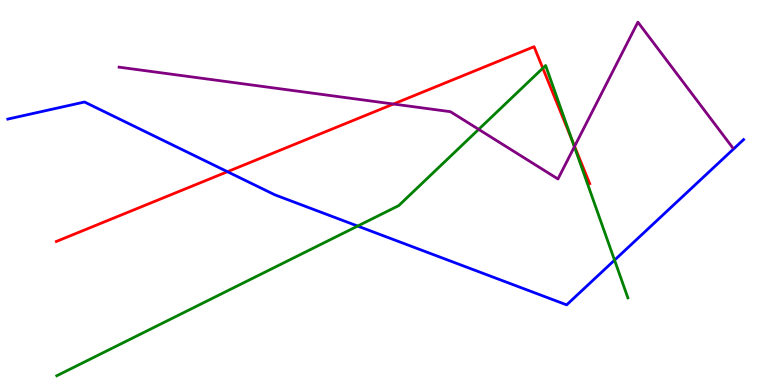[{'lines': ['blue', 'red'], 'intersections': [{'x': 2.93, 'y': 5.54}]}, {'lines': ['green', 'red'], 'intersections': [{'x': 7.0, 'y': 8.23}, {'x': 7.38, 'y': 6.35}]}, {'lines': ['purple', 'red'], 'intersections': [{'x': 5.08, 'y': 7.3}, {'x': 7.41, 'y': 6.2}]}, {'lines': ['blue', 'green'], 'intersections': [{'x': 4.61, 'y': 4.13}, {'x': 7.93, 'y': 3.24}]}, {'lines': ['blue', 'purple'], 'intersections': []}, {'lines': ['green', 'purple'], 'intersections': [{'x': 6.18, 'y': 6.64}, {'x': 7.41, 'y': 6.19}]}]